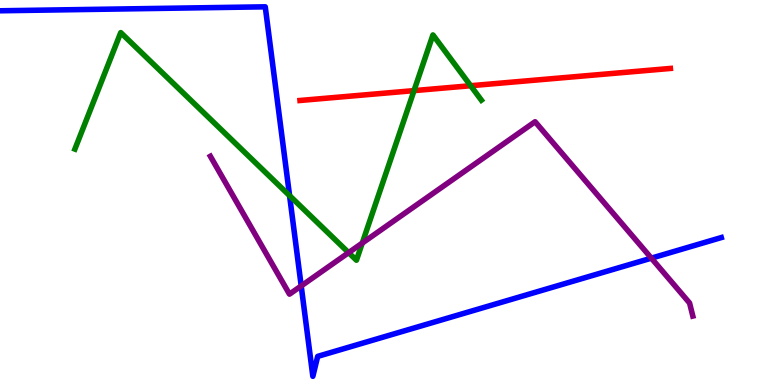[{'lines': ['blue', 'red'], 'intersections': []}, {'lines': ['green', 'red'], 'intersections': [{'x': 5.34, 'y': 7.65}, {'x': 6.07, 'y': 7.77}]}, {'lines': ['purple', 'red'], 'intersections': []}, {'lines': ['blue', 'green'], 'intersections': [{'x': 3.74, 'y': 4.92}]}, {'lines': ['blue', 'purple'], 'intersections': [{'x': 3.89, 'y': 2.57}, {'x': 8.4, 'y': 3.29}]}, {'lines': ['green', 'purple'], 'intersections': [{'x': 4.5, 'y': 3.44}, {'x': 4.67, 'y': 3.69}]}]